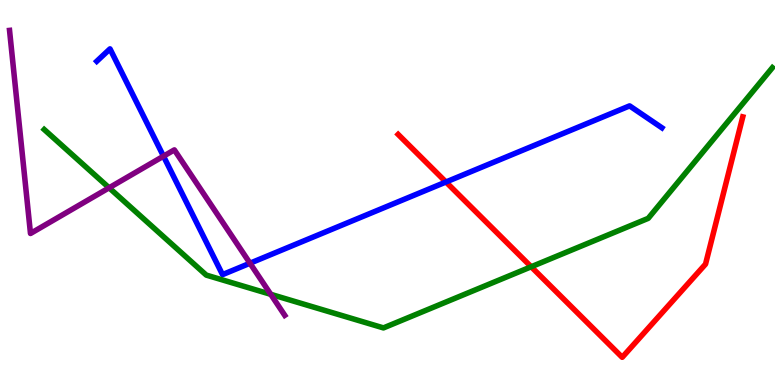[{'lines': ['blue', 'red'], 'intersections': [{'x': 5.75, 'y': 5.27}]}, {'lines': ['green', 'red'], 'intersections': [{'x': 6.85, 'y': 3.07}]}, {'lines': ['purple', 'red'], 'intersections': []}, {'lines': ['blue', 'green'], 'intersections': []}, {'lines': ['blue', 'purple'], 'intersections': [{'x': 2.11, 'y': 5.94}, {'x': 3.23, 'y': 3.16}]}, {'lines': ['green', 'purple'], 'intersections': [{'x': 1.41, 'y': 5.12}, {'x': 3.49, 'y': 2.36}]}]